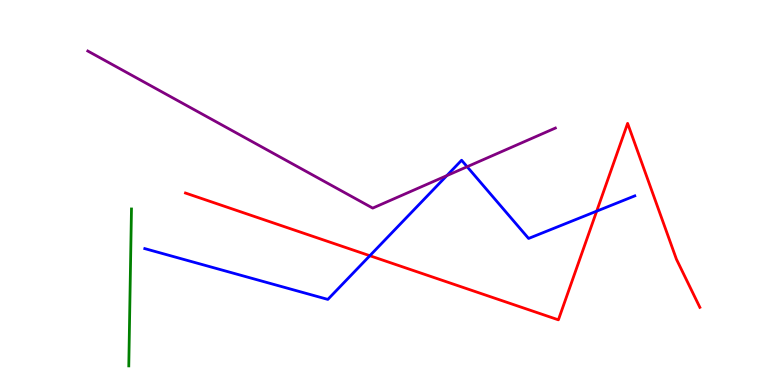[{'lines': ['blue', 'red'], 'intersections': [{'x': 4.77, 'y': 3.36}, {'x': 7.7, 'y': 4.52}]}, {'lines': ['green', 'red'], 'intersections': []}, {'lines': ['purple', 'red'], 'intersections': []}, {'lines': ['blue', 'green'], 'intersections': []}, {'lines': ['blue', 'purple'], 'intersections': [{'x': 5.77, 'y': 5.44}, {'x': 6.03, 'y': 5.67}]}, {'lines': ['green', 'purple'], 'intersections': []}]